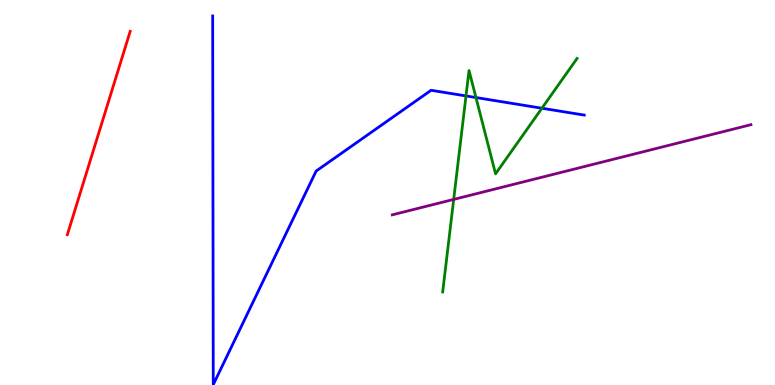[{'lines': ['blue', 'red'], 'intersections': []}, {'lines': ['green', 'red'], 'intersections': []}, {'lines': ['purple', 'red'], 'intersections': []}, {'lines': ['blue', 'green'], 'intersections': [{'x': 6.01, 'y': 7.51}, {'x': 6.14, 'y': 7.47}, {'x': 6.99, 'y': 7.19}]}, {'lines': ['blue', 'purple'], 'intersections': []}, {'lines': ['green', 'purple'], 'intersections': [{'x': 5.85, 'y': 4.82}]}]